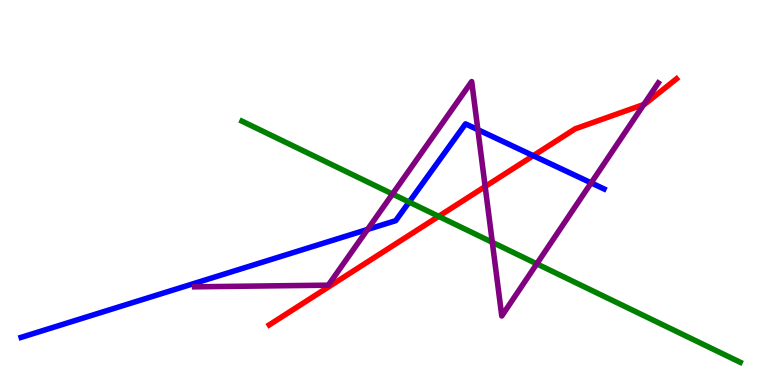[{'lines': ['blue', 'red'], 'intersections': [{'x': 6.88, 'y': 5.96}]}, {'lines': ['green', 'red'], 'intersections': [{'x': 5.66, 'y': 4.38}]}, {'lines': ['purple', 'red'], 'intersections': [{'x': 6.26, 'y': 5.15}, {'x': 8.31, 'y': 7.29}]}, {'lines': ['blue', 'green'], 'intersections': [{'x': 5.28, 'y': 4.75}]}, {'lines': ['blue', 'purple'], 'intersections': [{'x': 4.74, 'y': 4.04}, {'x': 6.17, 'y': 6.63}, {'x': 7.63, 'y': 5.25}]}, {'lines': ['green', 'purple'], 'intersections': [{'x': 5.06, 'y': 4.96}, {'x': 6.35, 'y': 3.71}, {'x': 6.93, 'y': 3.15}]}]